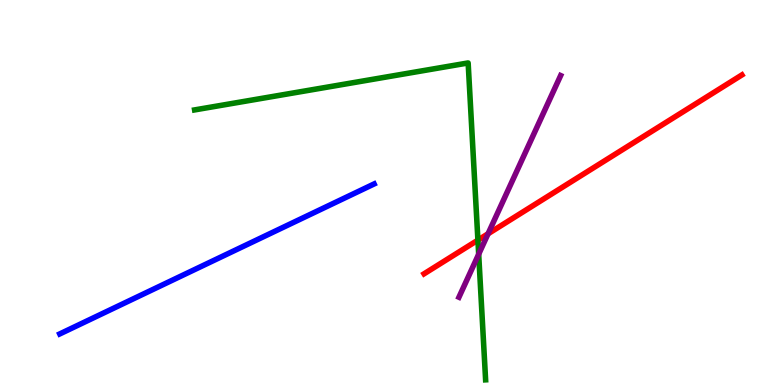[{'lines': ['blue', 'red'], 'intersections': []}, {'lines': ['green', 'red'], 'intersections': [{'x': 6.17, 'y': 3.76}]}, {'lines': ['purple', 'red'], 'intersections': [{'x': 6.3, 'y': 3.93}]}, {'lines': ['blue', 'green'], 'intersections': []}, {'lines': ['blue', 'purple'], 'intersections': []}, {'lines': ['green', 'purple'], 'intersections': [{'x': 6.18, 'y': 3.4}]}]